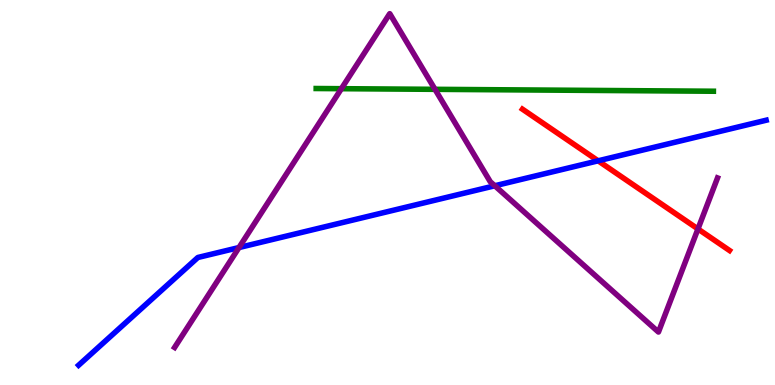[{'lines': ['blue', 'red'], 'intersections': [{'x': 7.72, 'y': 5.82}]}, {'lines': ['green', 'red'], 'intersections': []}, {'lines': ['purple', 'red'], 'intersections': [{'x': 9.01, 'y': 4.05}]}, {'lines': ['blue', 'green'], 'intersections': []}, {'lines': ['blue', 'purple'], 'intersections': [{'x': 3.08, 'y': 3.57}, {'x': 6.38, 'y': 5.17}]}, {'lines': ['green', 'purple'], 'intersections': [{'x': 4.41, 'y': 7.7}, {'x': 5.61, 'y': 7.68}]}]